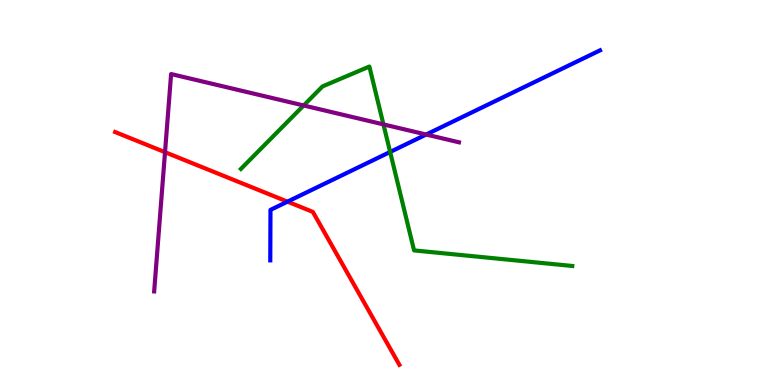[{'lines': ['blue', 'red'], 'intersections': [{'x': 3.71, 'y': 4.76}]}, {'lines': ['green', 'red'], 'intersections': []}, {'lines': ['purple', 'red'], 'intersections': [{'x': 2.13, 'y': 6.05}]}, {'lines': ['blue', 'green'], 'intersections': [{'x': 5.03, 'y': 6.05}]}, {'lines': ['blue', 'purple'], 'intersections': [{'x': 5.5, 'y': 6.51}]}, {'lines': ['green', 'purple'], 'intersections': [{'x': 3.92, 'y': 7.26}, {'x': 4.95, 'y': 6.77}]}]